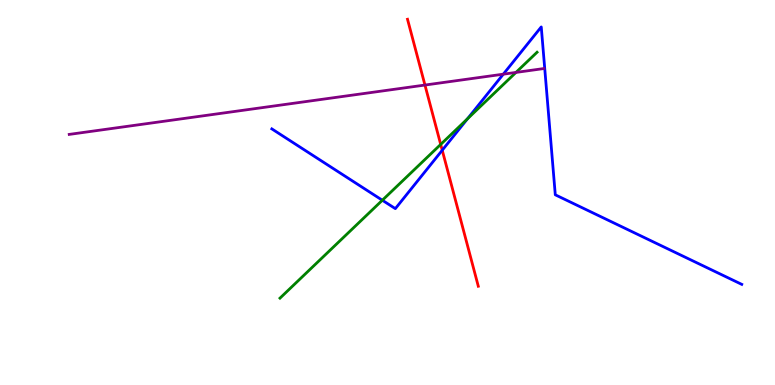[{'lines': ['blue', 'red'], 'intersections': [{'x': 5.71, 'y': 6.1}]}, {'lines': ['green', 'red'], 'intersections': [{'x': 5.69, 'y': 6.25}]}, {'lines': ['purple', 'red'], 'intersections': [{'x': 5.48, 'y': 7.79}]}, {'lines': ['blue', 'green'], 'intersections': [{'x': 4.93, 'y': 4.8}, {'x': 6.03, 'y': 6.91}]}, {'lines': ['blue', 'purple'], 'intersections': [{'x': 6.49, 'y': 8.07}]}, {'lines': ['green', 'purple'], 'intersections': [{'x': 6.66, 'y': 8.12}]}]